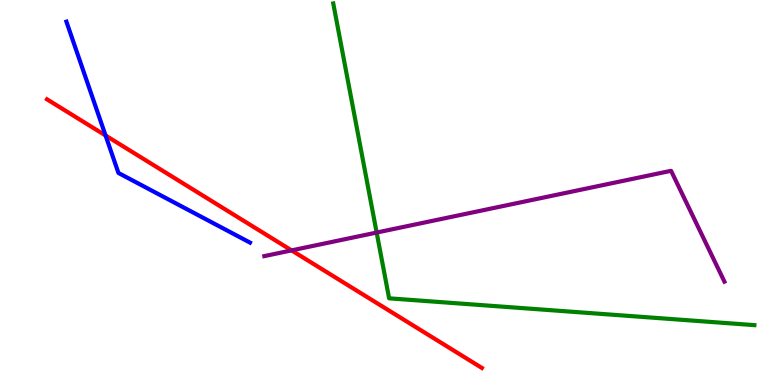[{'lines': ['blue', 'red'], 'intersections': [{'x': 1.36, 'y': 6.48}]}, {'lines': ['green', 'red'], 'intersections': []}, {'lines': ['purple', 'red'], 'intersections': [{'x': 3.76, 'y': 3.5}]}, {'lines': ['blue', 'green'], 'intersections': []}, {'lines': ['blue', 'purple'], 'intersections': []}, {'lines': ['green', 'purple'], 'intersections': [{'x': 4.86, 'y': 3.96}]}]